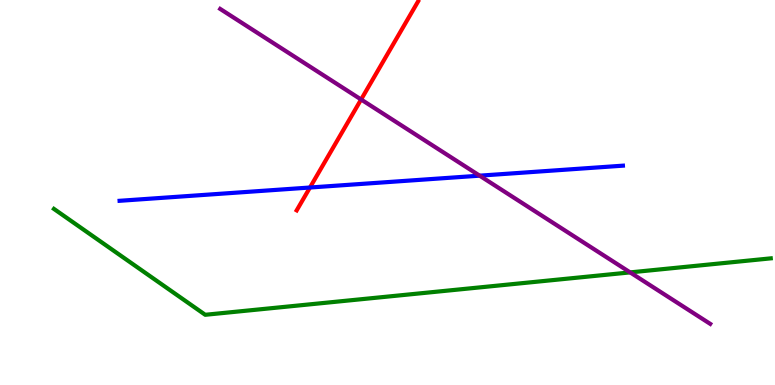[{'lines': ['blue', 'red'], 'intersections': [{'x': 4.0, 'y': 5.13}]}, {'lines': ['green', 'red'], 'intersections': []}, {'lines': ['purple', 'red'], 'intersections': [{'x': 4.66, 'y': 7.42}]}, {'lines': ['blue', 'green'], 'intersections': []}, {'lines': ['blue', 'purple'], 'intersections': [{'x': 6.19, 'y': 5.44}]}, {'lines': ['green', 'purple'], 'intersections': [{'x': 8.13, 'y': 2.92}]}]